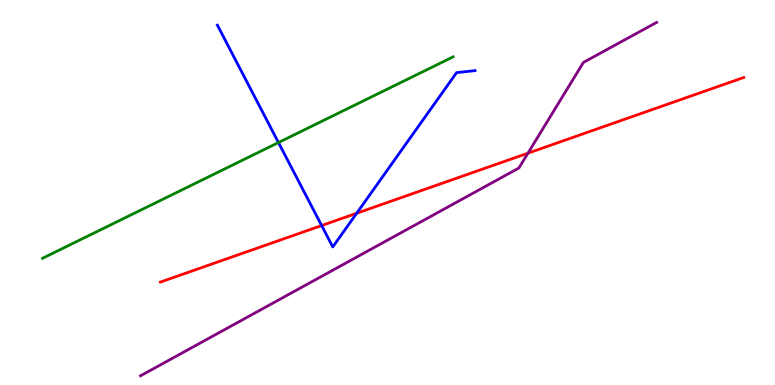[{'lines': ['blue', 'red'], 'intersections': [{'x': 4.15, 'y': 4.14}, {'x': 4.6, 'y': 4.46}]}, {'lines': ['green', 'red'], 'intersections': []}, {'lines': ['purple', 'red'], 'intersections': [{'x': 6.81, 'y': 6.02}]}, {'lines': ['blue', 'green'], 'intersections': [{'x': 3.59, 'y': 6.3}]}, {'lines': ['blue', 'purple'], 'intersections': []}, {'lines': ['green', 'purple'], 'intersections': []}]